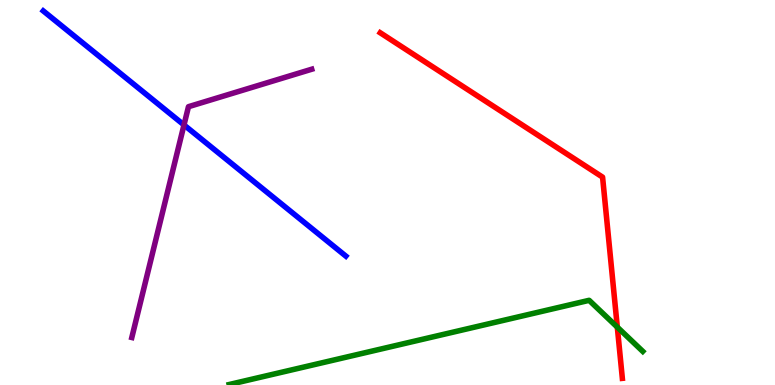[{'lines': ['blue', 'red'], 'intersections': []}, {'lines': ['green', 'red'], 'intersections': [{'x': 7.97, 'y': 1.5}]}, {'lines': ['purple', 'red'], 'intersections': []}, {'lines': ['blue', 'green'], 'intersections': []}, {'lines': ['blue', 'purple'], 'intersections': [{'x': 2.37, 'y': 6.75}]}, {'lines': ['green', 'purple'], 'intersections': []}]